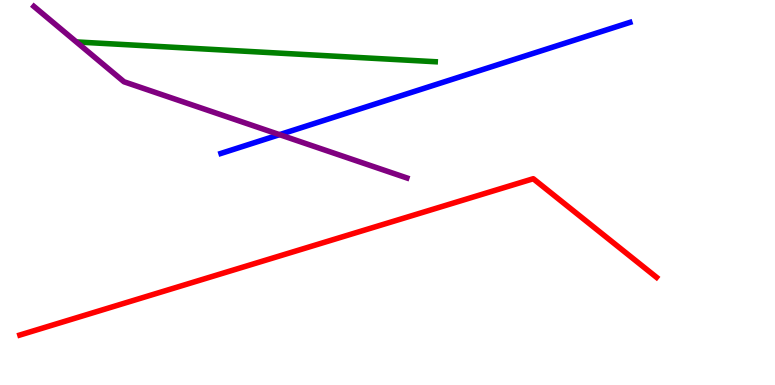[{'lines': ['blue', 'red'], 'intersections': []}, {'lines': ['green', 'red'], 'intersections': []}, {'lines': ['purple', 'red'], 'intersections': []}, {'lines': ['blue', 'green'], 'intersections': []}, {'lines': ['blue', 'purple'], 'intersections': [{'x': 3.61, 'y': 6.5}]}, {'lines': ['green', 'purple'], 'intersections': []}]